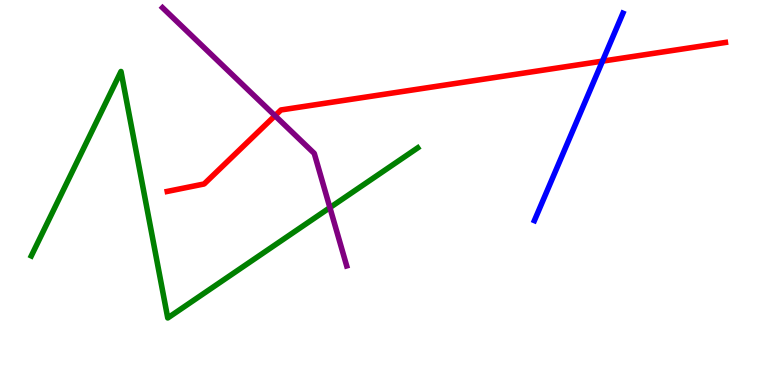[{'lines': ['blue', 'red'], 'intersections': [{'x': 7.77, 'y': 8.41}]}, {'lines': ['green', 'red'], 'intersections': []}, {'lines': ['purple', 'red'], 'intersections': [{'x': 3.55, 'y': 6.99}]}, {'lines': ['blue', 'green'], 'intersections': []}, {'lines': ['blue', 'purple'], 'intersections': []}, {'lines': ['green', 'purple'], 'intersections': [{'x': 4.26, 'y': 4.61}]}]